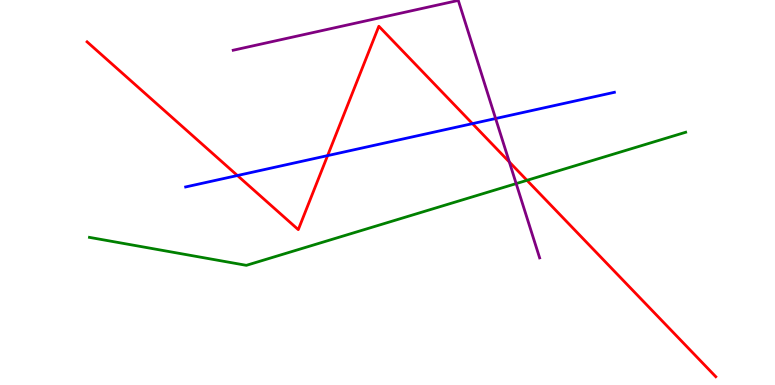[{'lines': ['blue', 'red'], 'intersections': [{'x': 3.06, 'y': 5.44}, {'x': 4.23, 'y': 5.96}, {'x': 6.1, 'y': 6.79}]}, {'lines': ['green', 'red'], 'intersections': [{'x': 6.8, 'y': 5.32}]}, {'lines': ['purple', 'red'], 'intersections': [{'x': 6.57, 'y': 5.79}]}, {'lines': ['blue', 'green'], 'intersections': []}, {'lines': ['blue', 'purple'], 'intersections': [{'x': 6.39, 'y': 6.92}]}, {'lines': ['green', 'purple'], 'intersections': [{'x': 6.66, 'y': 5.23}]}]